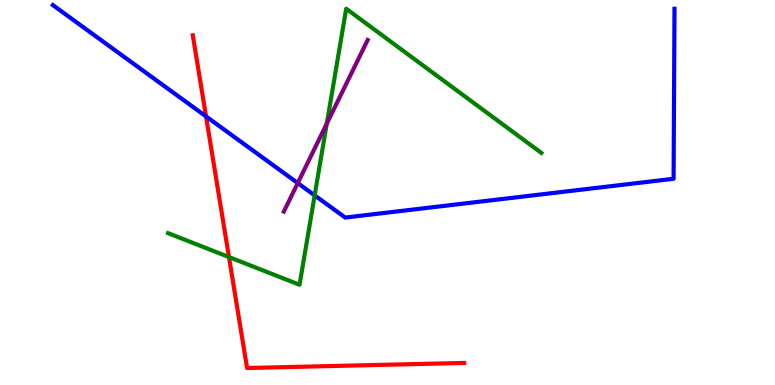[{'lines': ['blue', 'red'], 'intersections': [{'x': 2.66, 'y': 6.98}]}, {'lines': ['green', 'red'], 'intersections': [{'x': 2.95, 'y': 3.32}]}, {'lines': ['purple', 'red'], 'intersections': []}, {'lines': ['blue', 'green'], 'intersections': [{'x': 4.06, 'y': 4.93}]}, {'lines': ['blue', 'purple'], 'intersections': [{'x': 3.84, 'y': 5.24}]}, {'lines': ['green', 'purple'], 'intersections': [{'x': 4.22, 'y': 6.79}]}]